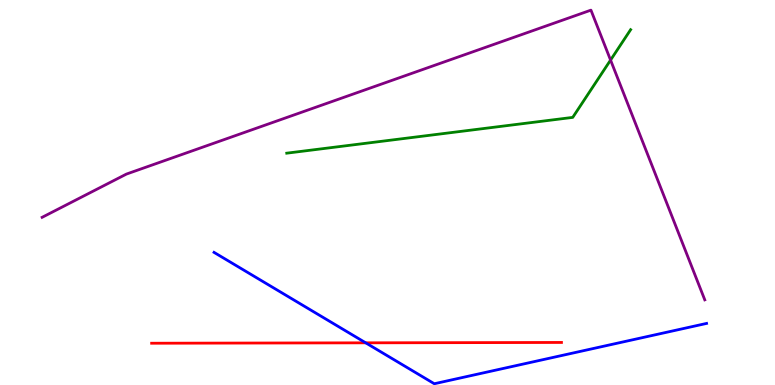[{'lines': ['blue', 'red'], 'intersections': [{'x': 4.72, 'y': 1.1}]}, {'lines': ['green', 'red'], 'intersections': []}, {'lines': ['purple', 'red'], 'intersections': []}, {'lines': ['blue', 'green'], 'intersections': []}, {'lines': ['blue', 'purple'], 'intersections': []}, {'lines': ['green', 'purple'], 'intersections': [{'x': 7.88, 'y': 8.44}]}]